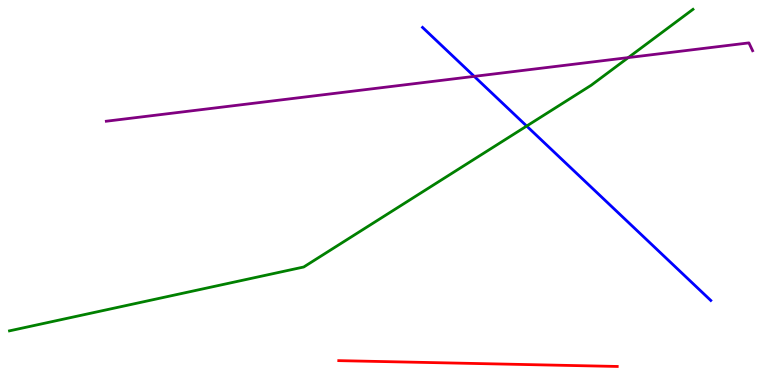[{'lines': ['blue', 'red'], 'intersections': []}, {'lines': ['green', 'red'], 'intersections': []}, {'lines': ['purple', 'red'], 'intersections': []}, {'lines': ['blue', 'green'], 'intersections': [{'x': 6.8, 'y': 6.73}]}, {'lines': ['blue', 'purple'], 'intersections': [{'x': 6.12, 'y': 8.02}]}, {'lines': ['green', 'purple'], 'intersections': [{'x': 8.11, 'y': 8.5}]}]